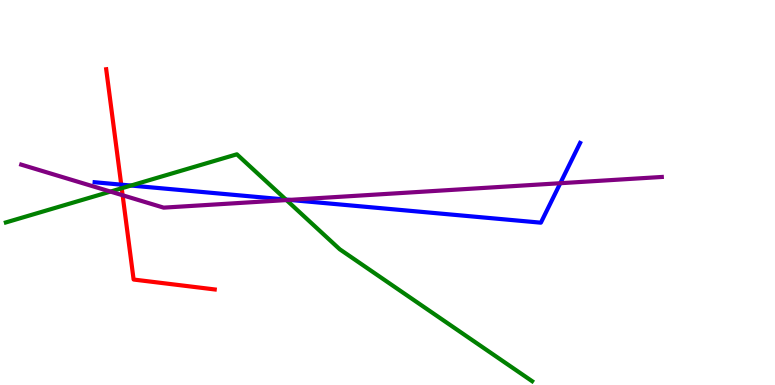[{'lines': ['blue', 'red'], 'intersections': [{'x': 1.56, 'y': 5.2}]}, {'lines': ['green', 'red'], 'intersections': [{'x': 1.57, 'y': 5.11}]}, {'lines': ['purple', 'red'], 'intersections': [{'x': 1.58, 'y': 4.93}]}, {'lines': ['blue', 'green'], 'intersections': [{'x': 1.69, 'y': 5.18}, {'x': 3.69, 'y': 4.82}]}, {'lines': ['blue', 'purple'], 'intersections': [{'x': 3.73, 'y': 4.81}, {'x': 7.23, 'y': 5.24}]}, {'lines': ['green', 'purple'], 'intersections': [{'x': 1.43, 'y': 5.02}, {'x': 3.7, 'y': 4.8}]}]